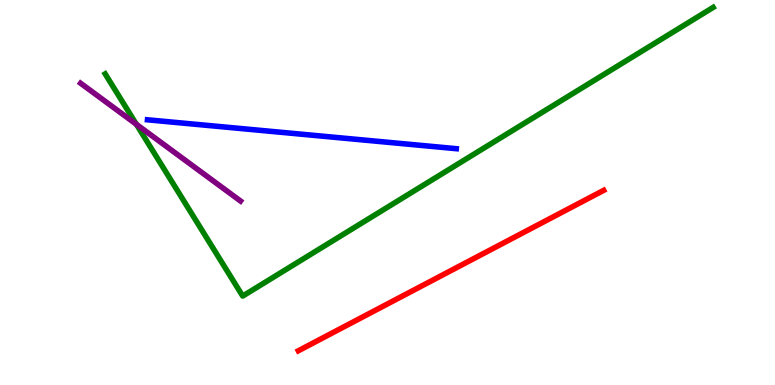[{'lines': ['blue', 'red'], 'intersections': []}, {'lines': ['green', 'red'], 'intersections': []}, {'lines': ['purple', 'red'], 'intersections': []}, {'lines': ['blue', 'green'], 'intersections': []}, {'lines': ['blue', 'purple'], 'intersections': []}, {'lines': ['green', 'purple'], 'intersections': [{'x': 1.76, 'y': 6.77}]}]